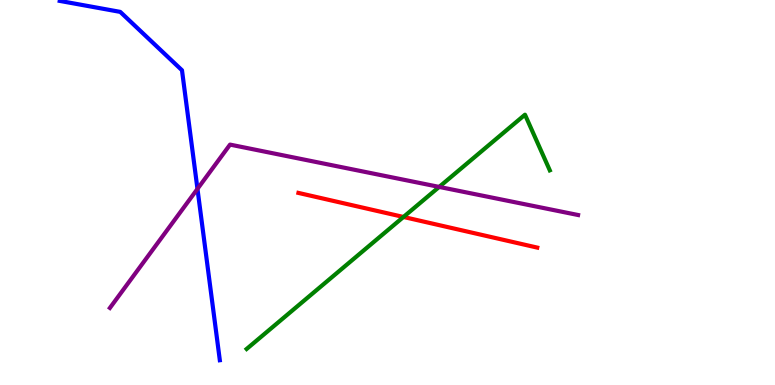[{'lines': ['blue', 'red'], 'intersections': []}, {'lines': ['green', 'red'], 'intersections': [{'x': 5.21, 'y': 4.36}]}, {'lines': ['purple', 'red'], 'intersections': []}, {'lines': ['blue', 'green'], 'intersections': []}, {'lines': ['blue', 'purple'], 'intersections': [{'x': 2.55, 'y': 5.09}]}, {'lines': ['green', 'purple'], 'intersections': [{'x': 5.67, 'y': 5.15}]}]